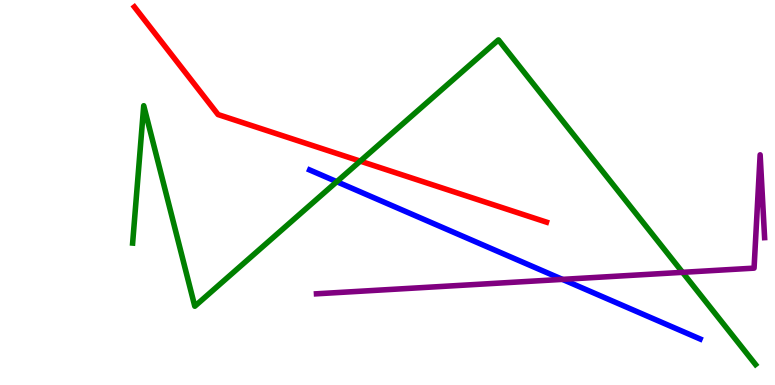[{'lines': ['blue', 'red'], 'intersections': []}, {'lines': ['green', 'red'], 'intersections': [{'x': 4.65, 'y': 5.81}]}, {'lines': ['purple', 'red'], 'intersections': []}, {'lines': ['blue', 'green'], 'intersections': [{'x': 4.35, 'y': 5.28}]}, {'lines': ['blue', 'purple'], 'intersections': [{'x': 7.26, 'y': 2.74}]}, {'lines': ['green', 'purple'], 'intersections': [{'x': 8.81, 'y': 2.93}]}]